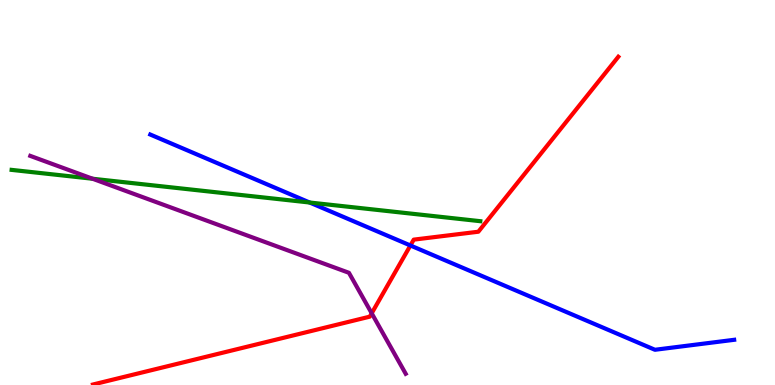[{'lines': ['blue', 'red'], 'intersections': [{'x': 5.3, 'y': 3.62}]}, {'lines': ['green', 'red'], 'intersections': []}, {'lines': ['purple', 'red'], 'intersections': [{'x': 4.8, 'y': 1.86}]}, {'lines': ['blue', 'green'], 'intersections': [{'x': 4.0, 'y': 4.74}]}, {'lines': ['blue', 'purple'], 'intersections': []}, {'lines': ['green', 'purple'], 'intersections': [{'x': 1.19, 'y': 5.36}]}]